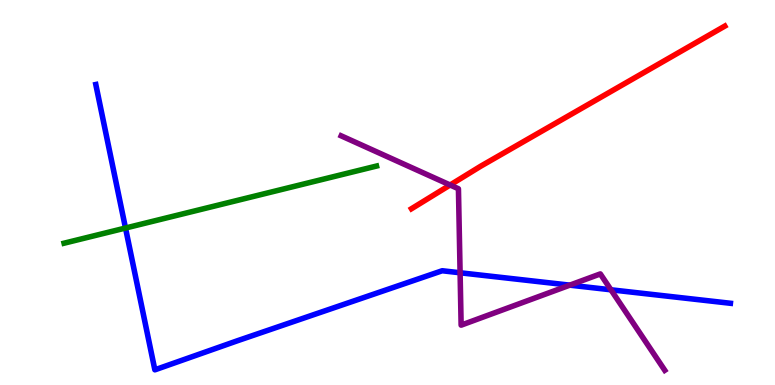[{'lines': ['blue', 'red'], 'intersections': []}, {'lines': ['green', 'red'], 'intersections': []}, {'lines': ['purple', 'red'], 'intersections': [{'x': 5.81, 'y': 5.19}]}, {'lines': ['blue', 'green'], 'intersections': [{'x': 1.62, 'y': 4.08}]}, {'lines': ['blue', 'purple'], 'intersections': [{'x': 5.94, 'y': 2.92}, {'x': 7.35, 'y': 2.59}, {'x': 7.88, 'y': 2.47}]}, {'lines': ['green', 'purple'], 'intersections': []}]